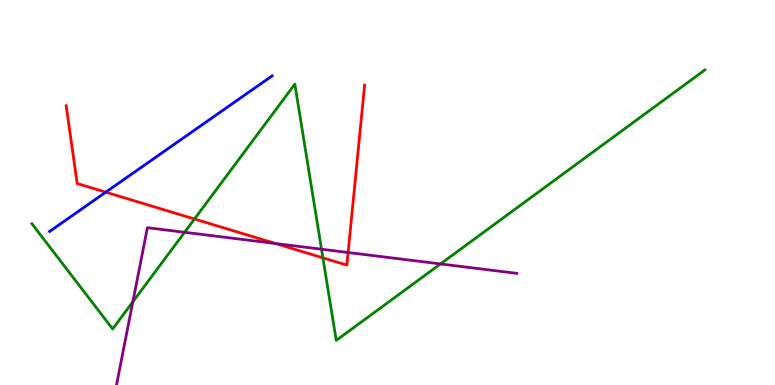[{'lines': ['blue', 'red'], 'intersections': [{'x': 1.36, 'y': 5.01}]}, {'lines': ['green', 'red'], 'intersections': [{'x': 2.51, 'y': 4.31}, {'x': 4.17, 'y': 3.3}]}, {'lines': ['purple', 'red'], 'intersections': [{'x': 3.56, 'y': 3.67}, {'x': 4.49, 'y': 3.44}]}, {'lines': ['blue', 'green'], 'intersections': []}, {'lines': ['blue', 'purple'], 'intersections': []}, {'lines': ['green', 'purple'], 'intersections': [{'x': 1.71, 'y': 2.16}, {'x': 2.38, 'y': 3.97}, {'x': 4.15, 'y': 3.53}, {'x': 5.68, 'y': 3.14}]}]